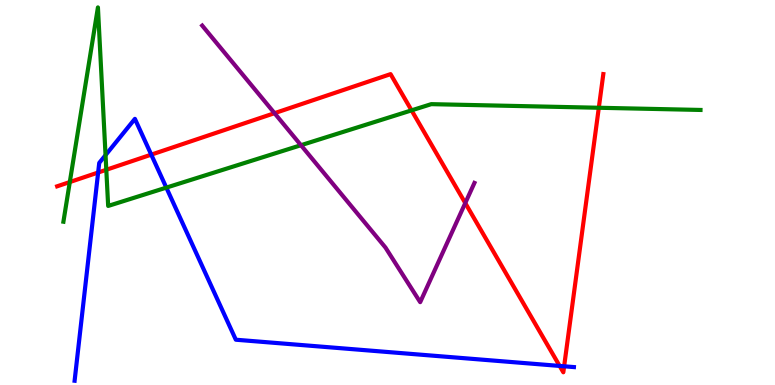[{'lines': ['blue', 'red'], 'intersections': [{'x': 1.27, 'y': 5.52}, {'x': 1.95, 'y': 5.98}, {'x': 7.22, 'y': 0.495}, {'x': 7.28, 'y': 0.486}]}, {'lines': ['green', 'red'], 'intersections': [{'x': 0.901, 'y': 5.27}, {'x': 1.37, 'y': 5.59}, {'x': 5.31, 'y': 7.13}, {'x': 7.73, 'y': 7.2}]}, {'lines': ['purple', 'red'], 'intersections': [{'x': 3.54, 'y': 7.06}, {'x': 6.0, 'y': 4.73}]}, {'lines': ['blue', 'green'], 'intersections': [{'x': 1.36, 'y': 5.97}, {'x': 2.15, 'y': 5.13}]}, {'lines': ['blue', 'purple'], 'intersections': []}, {'lines': ['green', 'purple'], 'intersections': [{'x': 3.88, 'y': 6.23}]}]